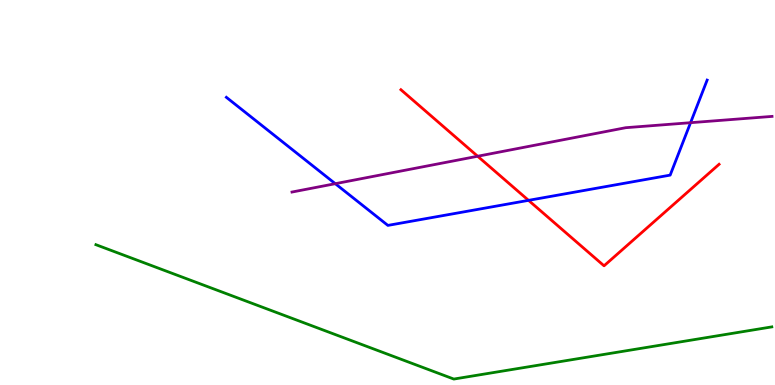[{'lines': ['blue', 'red'], 'intersections': [{'x': 6.82, 'y': 4.8}]}, {'lines': ['green', 'red'], 'intersections': []}, {'lines': ['purple', 'red'], 'intersections': [{'x': 6.16, 'y': 5.94}]}, {'lines': ['blue', 'green'], 'intersections': []}, {'lines': ['blue', 'purple'], 'intersections': [{'x': 4.33, 'y': 5.23}, {'x': 8.91, 'y': 6.81}]}, {'lines': ['green', 'purple'], 'intersections': []}]